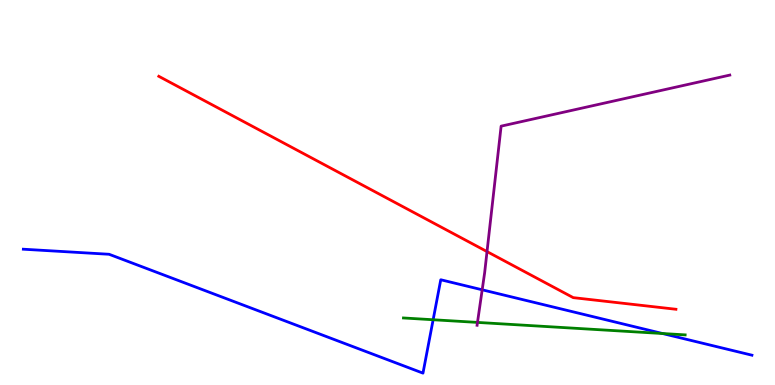[{'lines': ['blue', 'red'], 'intersections': []}, {'lines': ['green', 'red'], 'intersections': []}, {'lines': ['purple', 'red'], 'intersections': [{'x': 6.28, 'y': 3.47}]}, {'lines': ['blue', 'green'], 'intersections': [{'x': 5.59, 'y': 1.69}, {'x': 8.55, 'y': 1.34}]}, {'lines': ['blue', 'purple'], 'intersections': [{'x': 6.22, 'y': 2.47}]}, {'lines': ['green', 'purple'], 'intersections': [{'x': 6.16, 'y': 1.63}]}]